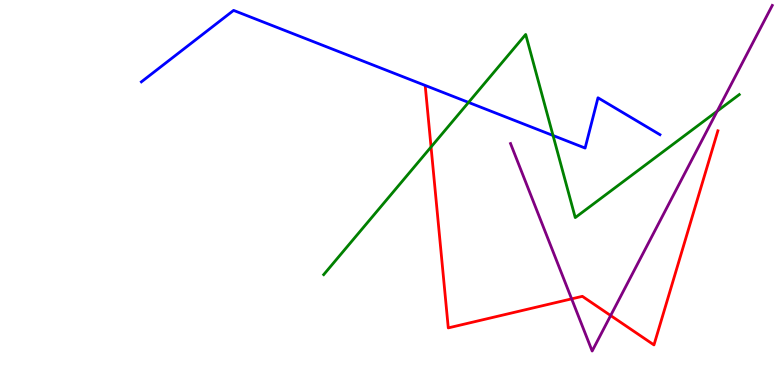[{'lines': ['blue', 'red'], 'intersections': []}, {'lines': ['green', 'red'], 'intersections': [{'x': 5.56, 'y': 6.18}]}, {'lines': ['purple', 'red'], 'intersections': [{'x': 7.38, 'y': 2.24}, {'x': 7.88, 'y': 1.8}]}, {'lines': ['blue', 'green'], 'intersections': [{'x': 6.05, 'y': 7.34}, {'x': 7.14, 'y': 6.48}]}, {'lines': ['blue', 'purple'], 'intersections': []}, {'lines': ['green', 'purple'], 'intersections': [{'x': 9.25, 'y': 7.11}]}]